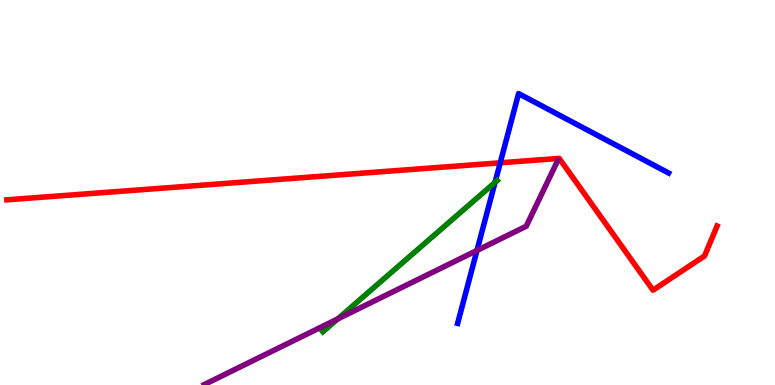[{'lines': ['blue', 'red'], 'intersections': [{'x': 6.45, 'y': 5.77}]}, {'lines': ['green', 'red'], 'intersections': []}, {'lines': ['purple', 'red'], 'intersections': []}, {'lines': ['blue', 'green'], 'intersections': [{'x': 6.39, 'y': 5.26}]}, {'lines': ['blue', 'purple'], 'intersections': [{'x': 6.15, 'y': 3.49}]}, {'lines': ['green', 'purple'], 'intersections': [{'x': 4.36, 'y': 1.72}]}]